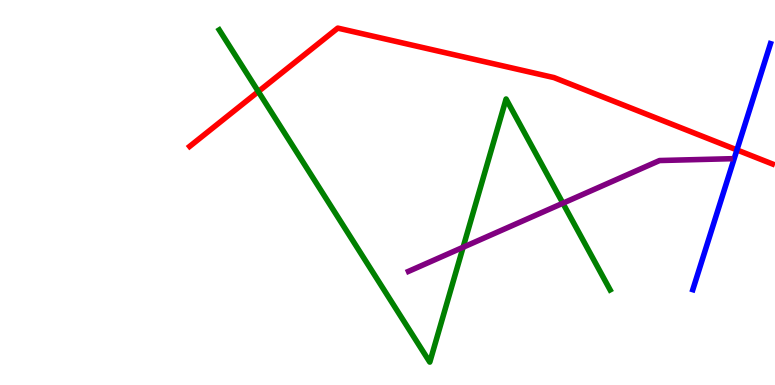[{'lines': ['blue', 'red'], 'intersections': [{'x': 9.51, 'y': 6.11}]}, {'lines': ['green', 'red'], 'intersections': [{'x': 3.33, 'y': 7.62}]}, {'lines': ['purple', 'red'], 'intersections': []}, {'lines': ['blue', 'green'], 'intersections': []}, {'lines': ['blue', 'purple'], 'intersections': []}, {'lines': ['green', 'purple'], 'intersections': [{'x': 5.98, 'y': 3.58}, {'x': 7.26, 'y': 4.72}]}]